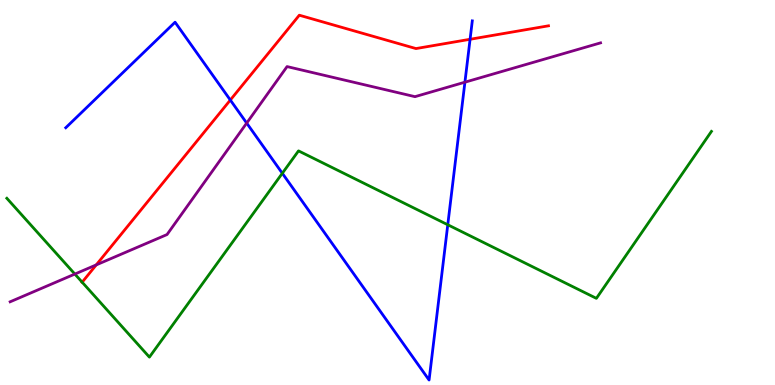[{'lines': ['blue', 'red'], 'intersections': [{'x': 2.97, 'y': 7.4}, {'x': 6.07, 'y': 8.98}]}, {'lines': ['green', 'red'], 'intersections': [{'x': 1.06, 'y': 2.67}]}, {'lines': ['purple', 'red'], 'intersections': [{'x': 1.24, 'y': 3.12}]}, {'lines': ['blue', 'green'], 'intersections': [{'x': 3.64, 'y': 5.5}, {'x': 5.78, 'y': 4.16}]}, {'lines': ['blue', 'purple'], 'intersections': [{'x': 3.18, 'y': 6.8}, {'x': 6.0, 'y': 7.87}]}, {'lines': ['green', 'purple'], 'intersections': [{'x': 0.966, 'y': 2.88}]}]